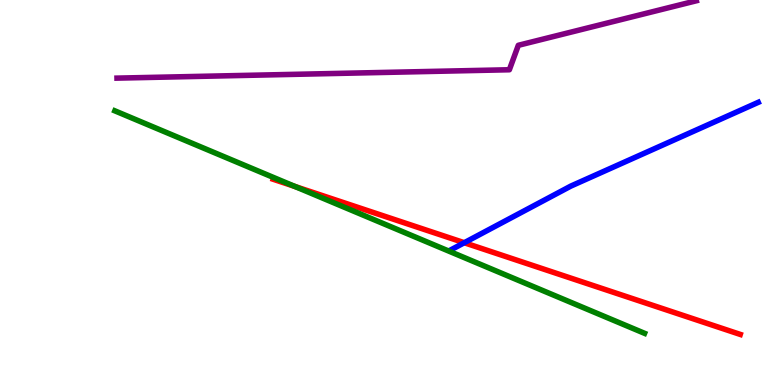[{'lines': ['blue', 'red'], 'intersections': [{'x': 5.99, 'y': 3.7}]}, {'lines': ['green', 'red'], 'intersections': [{'x': 3.8, 'y': 5.16}]}, {'lines': ['purple', 'red'], 'intersections': []}, {'lines': ['blue', 'green'], 'intersections': []}, {'lines': ['blue', 'purple'], 'intersections': []}, {'lines': ['green', 'purple'], 'intersections': []}]